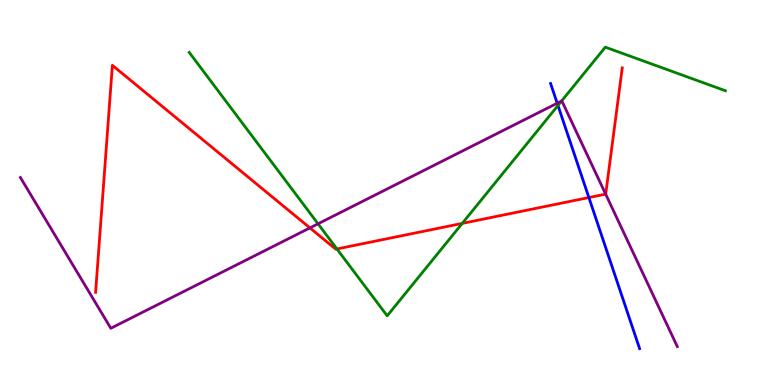[{'lines': ['blue', 'red'], 'intersections': [{'x': 7.6, 'y': 4.87}]}, {'lines': ['green', 'red'], 'intersections': [{'x': 4.35, 'y': 3.53}, {'x': 5.96, 'y': 4.2}]}, {'lines': ['purple', 'red'], 'intersections': [{'x': 4.0, 'y': 4.08}, {'x': 7.81, 'y': 4.96}]}, {'lines': ['blue', 'green'], 'intersections': [{'x': 7.2, 'y': 7.26}]}, {'lines': ['blue', 'purple'], 'intersections': [{'x': 7.19, 'y': 7.32}]}, {'lines': ['green', 'purple'], 'intersections': [{'x': 4.1, 'y': 4.19}, {'x': 7.25, 'y': 7.38}]}]